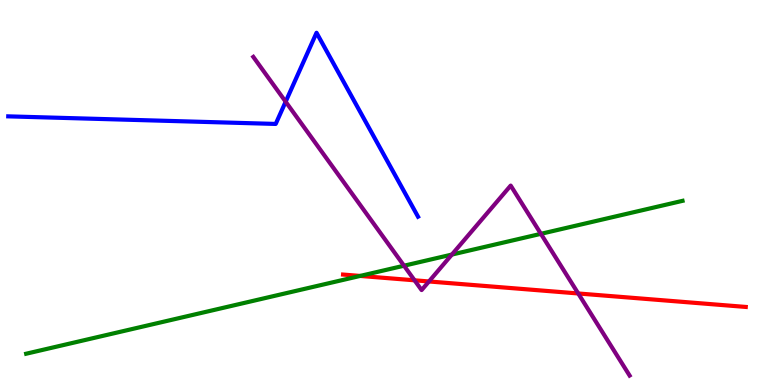[{'lines': ['blue', 'red'], 'intersections': []}, {'lines': ['green', 'red'], 'intersections': [{'x': 4.65, 'y': 2.83}]}, {'lines': ['purple', 'red'], 'intersections': [{'x': 5.35, 'y': 2.72}, {'x': 5.53, 'y': 2.69}, {'x': 7.46, 'y': 2.38}]}, {'lines': ['blue', 'green'], 'intersections': []}, {'lines': ['blue', 'purple'], 'intersections': [{'x': 3.69, 'y': 7.36}]}, {'lines': ['green', 'purple'], 'intersections': [{'x': 5.21, 'y': 3.1}, {'x': 5.83, 'y': 3.39}, {'x': 6.98, 'y': 3.93}]}]